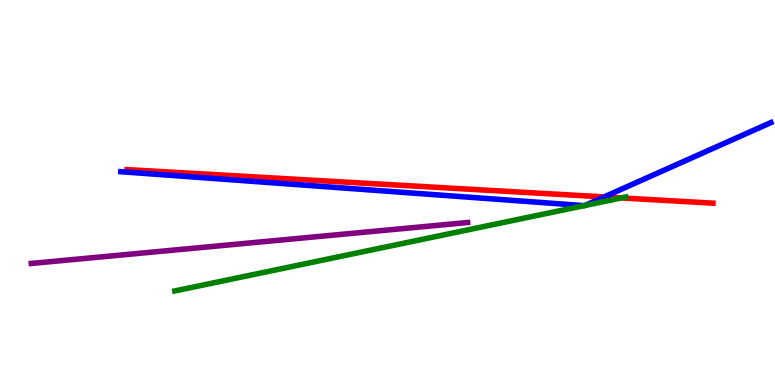[{'lines': ['blue', 'red'], 'intersections': [{'x': 7.79, 'y': 4.89}]}, {'lines': ['green', 'red'], 'intersections': [{'x': 8.02, 'y': 4.86}]}, {'lines': ['purple', 'red'], 'intersections': []}, {'lines': ['blue', 'green'], 'intersections': [{'x': 7.54, 'y': 4.66}, {'x': 7.55, 'y': 4.66}]}, {'lines': ['blue', 'purple'], 'intersections': []}, {'lines': ['green', 'purple'], 'intersections': []}]